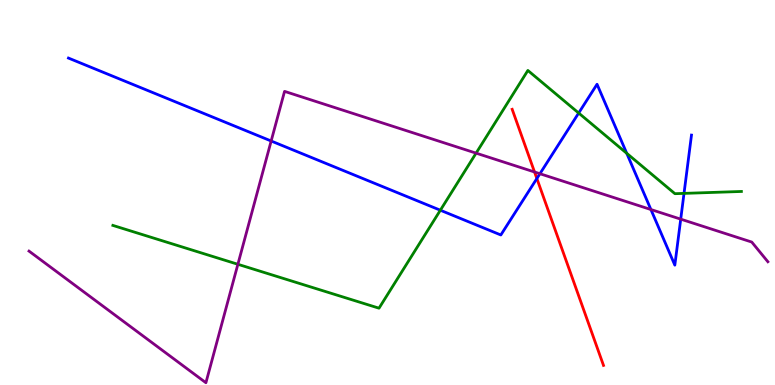[{'lines': ['blue', 'red'], 'intersections': [{'x': 6.93, 'y': 5.36}]}, {'lines': ['green', 'red'], 'intersections': []}, {'lines': ['purple', 'red'], 'intersections': [{'x': 6.9, 'y': 5.53}]}, {'lines': ['blue', 'green'], 'intersections': [{'x': 5.68, 'y': 4.54}, {'x': 7.47, 'y': 7.06}, {'x': 8.09, 'y': 6.02}, {'x': 8.83, 'y': 4.98}]}, {'lines': ['blue', 'purple'], 'intersections': [{'x': 3.5, 'y': 6.34}, {'x': 6.97, 'y': 5.49}, {'x': 8.4, 'y': 4.56}, {'x': 8.78, 'y': 4.31}]}, {'lines': ['green', 'purple'], 'intersections': [{'x': 3.07, 'y': 3.14}, {'x': 6.14, 'y': 6.02}]}]